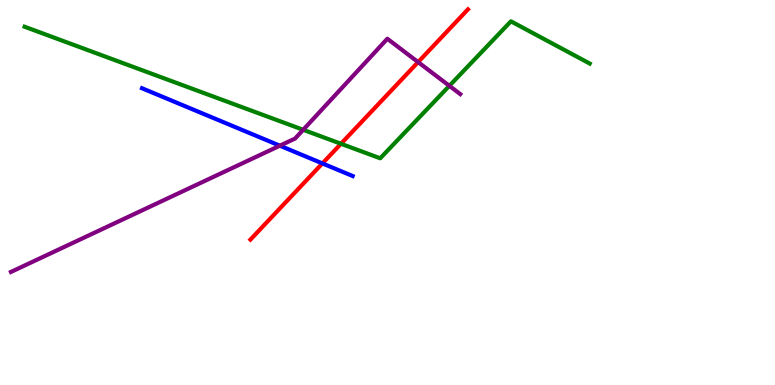[{'lines': ['blue', 'red'], 'intersections': [{'x': 4.16, 'y': 5.76}]}, {'lines': ['green', 'red'], 'intersections': [{'x': 4.4, 'y': 6.27}]}, {'lines': ['purple', 'red'], 'intersections': [{'x': 5.39, 'y': 8.39}]}, {'lines': ['blue', 'green'], 'intersections': []}, {'lines': ['blue', 'purple'], 'intersections': [{'x': 3.61, 'y': 6.22}]}, {'lines': ['green', 'purple'], 'intersections': [{'x': 3.91, 'y': 6.63}, {'x': 5.8, 'y': 7.77}]}]